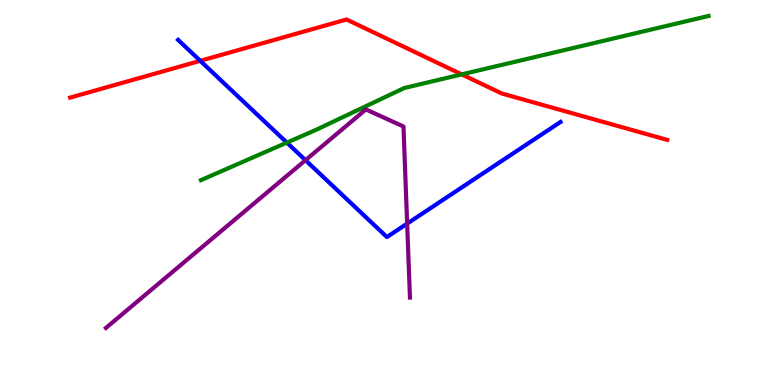[{'lines': ['blue', 'red'], 'intersections': [{'x': 2.58, 'y': 8.42}]}, {'lines': ['green', 'red'], 'intersections': [{'x': 5.96, 'y': 8.07}]}, {'lines': ['purple', 'red'], 'intersections': []}, {'lines': ['blue', 'green'], 'intersections': [{'x': 3.7, 'y': 6.3}]}, {'lines': ['blue', 'purple'], 'intersections': [{'x': 3.94, 'y': 5.84}, {'x': 5.25, 'y': 4.19}]}, {'lines': ['green', 'purple'], 'intersections': []}]